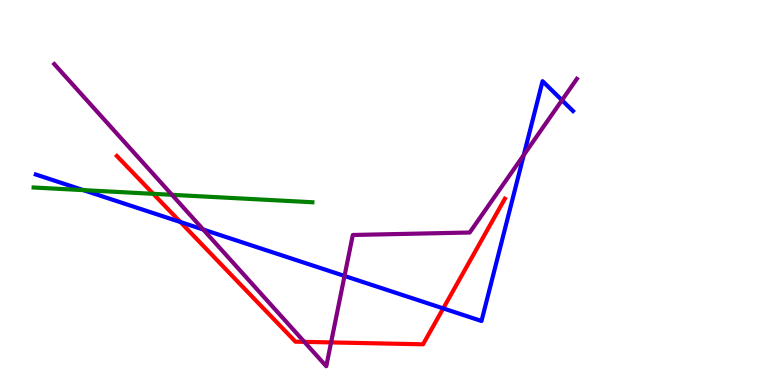[{'lines': ['blue', 'red'], 'intersections': [{'x': 2.33, 'y': 4.23}, {'x': 5.72, 'y': 1.99}]}, {'lines': ['green', 'red'], 'intersections': [{'x': 1.98, 'y': 4.97}]}, {'lines': ['purple', 'red'], 'intersections': [{'x': 3.93, 'y': 1.12}, {'x': 4.27, 'y': 1.11}]}, {'lines': ['blue', 'green'], 'intersections': [{'x': 1.08, 'y': 5.06}]}, {'lines': ['blue', 'purple'], 'intersections': [{'x': 2.62, 'y': 4.04}, {'x': 4.45, 'y': 2.83}, {'x': 6.76, 'y': 5.97}, {'x': 7.25, 'y': 7.4}]}, {'lines': ['green', 'purple'], 'intersections': [{'x': 2.22, 'y': 4.94}]}]